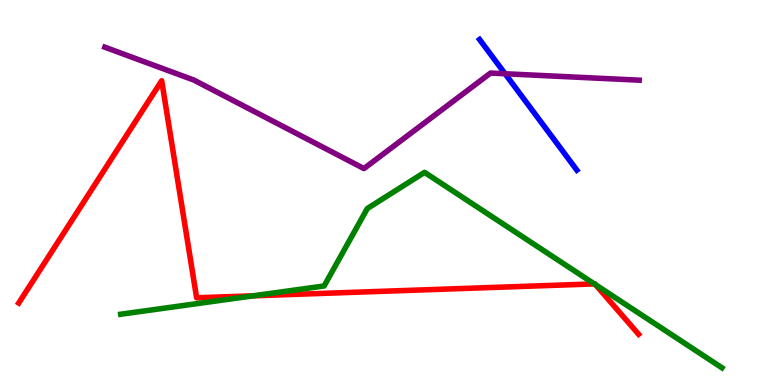[{'lines': ['blue', 'red'], 'intersections': []}, {'lines': ['green', 'red'], 'intersections': [{'x': 3.27, 'y': 2.32}, {'x': 7.67, 'y': 2.63}, {'x': 7.69, 'y': 2.6}]}, {'lines': ['purple', 'red'], 'intersections': []}, {'lines': ['blue', 'green'], 'intersections': []}, {'lines': ['blue', 'purple'], 'intersections': [{'x': 6.52, 'y': 8.08}]}, {'lines': ['green', 'purple'], 'intersections': []}]